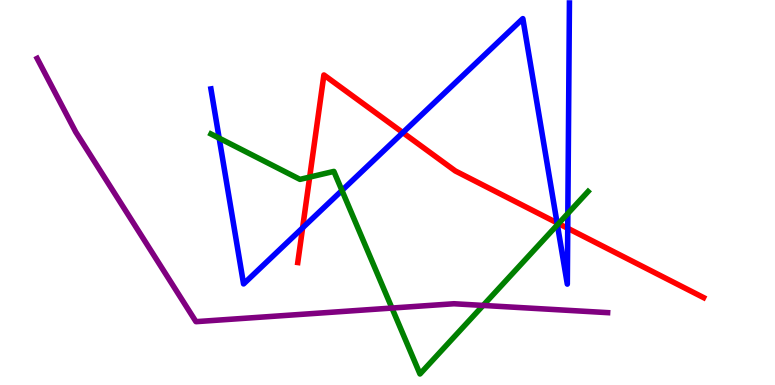[{'lines': ['blue', 'red'], 'intersections': [{'x': 3.9, 'y': 4.08}, {'x': 5.2, 'y': 6.56}, {'x': 7.19, 'y': 4.21}, {'x': 7.33, 'y': 4.07}]}, {'lines': ['green', 'red'], 'intersections': [{'x': 4.0, 'y': 5.4}, {'x': 7.21, 'y': 4.19}]}, {'lines': ['purple', 'red'], 'intersections': []}, {'lines': ['blue', 'green'], 'intersections': [{'x': 2.83, 'y': 6.41}, {'x': 4.41, 'y': 5.05}, {'x': 7.19, 'y': 4.16}, {'x': 7.33, 'y': 4.46}]}, {'lines': ['blue', 'purple'], 'intersections': []}, {'lines': ['green', 'purple'], 'intersections': [{'x': 5.06, 'y': 2.0}, {'x': 6.23, 'y': 2.07}]}]